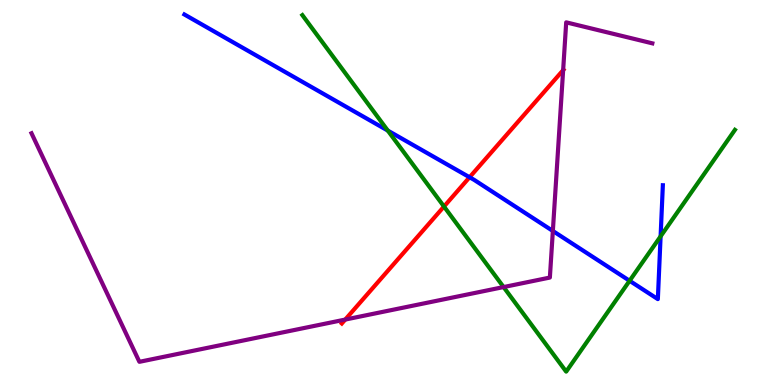[{'lines': ['blue', 'red'], 'intersections': [{'x': 6.06, 'y': 5.4}]}, {'lines': ['green', 'red'], 'intersections': [{'x': 5.73, 'y': 4.64}]}, {'lines': ['purple', 'red'], 'intersections': [{'x': 4.45, 'y': 1.7}, {'x': 7.27, 'y': 8.18}]}, {'lines': ['blue', 'green'], 'intersections': [{'x': 5.0, 'y': 6.61}, {'x': 8.12, 'y': 2.71}, {'x': 8.52, 'y': 3.86}]}, {'lines': ['blue', 'purple'], 'intersections': [{'x': 7.13, 'y': 4.0}]}, {'lines': ['green', 'purple'], 'intersections': [{'x': 6.5, 'y': 2.54}]}]